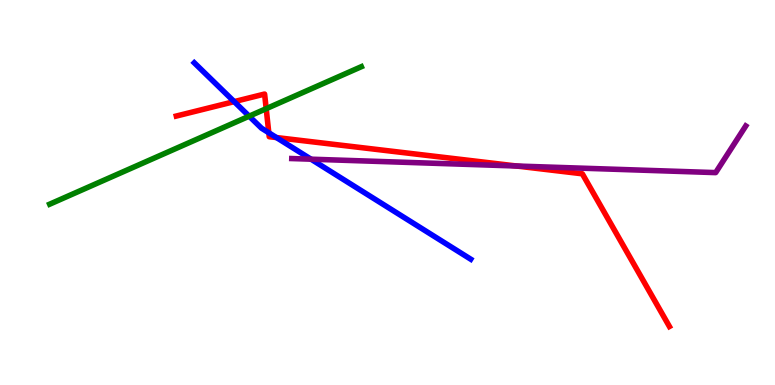[{'lines': ['blue', 'red'], 'intersections': [{'x': 3.02, 'y': 7.36}, {'x': 3.47, 'y': 6.55}, {'x': 3.57, 'y': 6.43}]}, {'lines': ['green', 'red'], 'intersections': [{'x': 3.43, 'y': 7.18}]}, {'lines': ['purple', 'red'], 'intersections': [{'x': 6.67, 'y': 5.69}]}, {'lines': ['blue', 'green'], 'intersections': [{'x': 3.22, 'y': 6.98}]}, {'lines': ['blue', 'purple'], 'intersections': [{'x': 4.01, 'y': 5.87}]}, {'lines': ['green', 'purple'], 'intersections': []}]